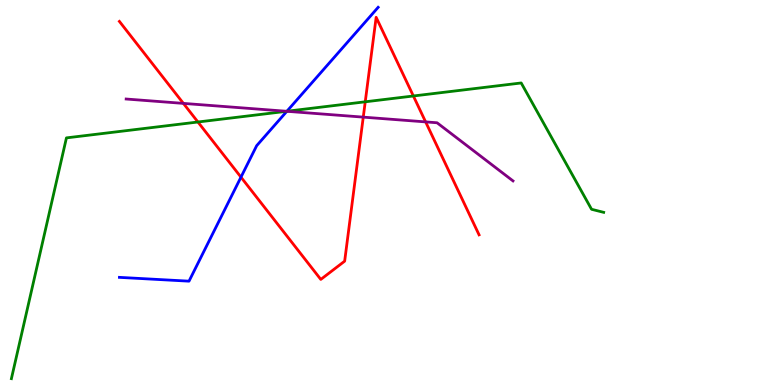[{'lines': ['blue', 'red'], 'intersections': [{'x': 3.11, 'y': 5.4}]}, {'lines': ['green', 'red'], 'intersections': [{'x': 2.55, 'y': 6.83}, {'x': 4.71, 'y': 7.36}, {'x': 5.33, 'y': 7.51}]}, {'lines': ['purple', 'red'], 'intersections': [{'x': 2.37, 'y': 7.31}, {'x': 4.69, 'y': 6.96}, {'x': 5.49, 'y': 6.83}]}, {'lines': ['blue', 'green'], 'intersections': [{'x': 3.7, 'y': 7.11}]}, {'lines': ['blue', 'purple'], 'intersections': [{'x': 3.7, 'y': 7.11}]}, {'lines': ['green', 'purple'], 'intersections': [{'x': 3.7, 'y': 7.11}]}]